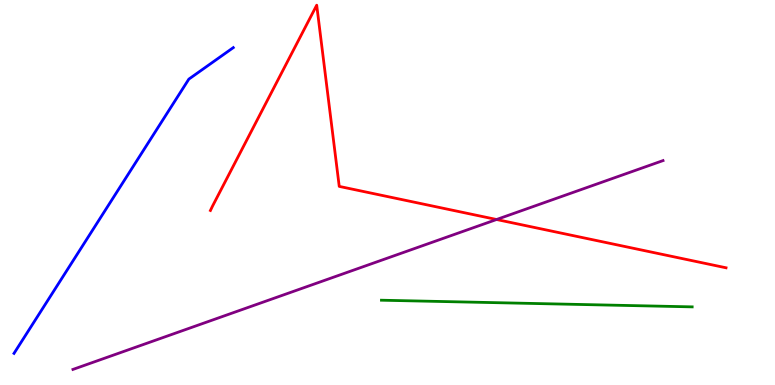[{'lines': ['blue', 'red'], 'intersections': []}, {'lines': ['green', 'red'], 'intersections': []}, {'lines': ['purple', 'red'], 'intersections': [{'x': 6.41, 'y': 4.3}]}, {'lines': ['blue', 'green'], 'intersections': []}, {'lines': ['blue', 'purple'], 'intersections': []}, {'lines': ['green', 'purple'], 'intersections': []}]